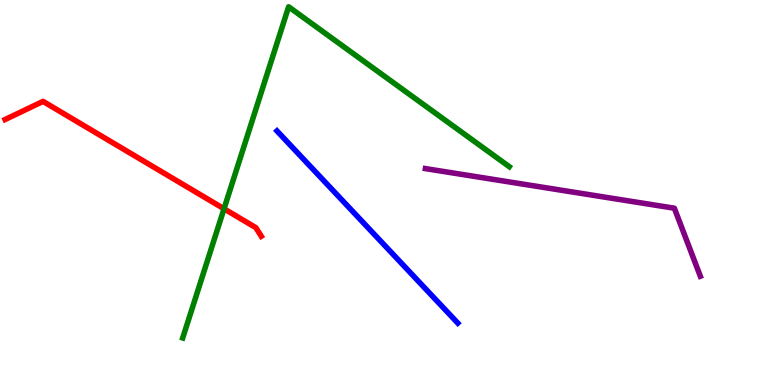[{'lines': ['blue', 'red'], 'intersections': []}, {'lines': ['green', 'red'], 'intersections': [{'x': 2.89, 'y': 4.58}]}, {'lines': ['purple', 'red'], 'intersections': []}, {'lines': ['blue', 'green'], 'intersections': []}, {'lines': ['blue', 'purple'], 'intersections': []}, {'lines': ['green', 'purple'], 'intersections': []}]